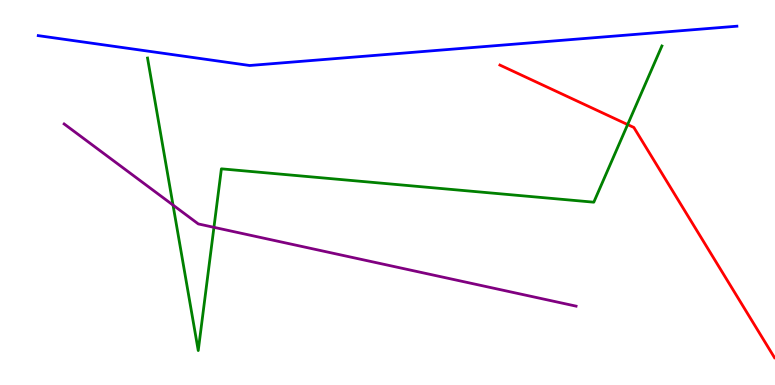[{'lines': ['blue', 'red'], 'intersections': []}, {'lines': ['green', 'red'], 'intersections': [{'x': 8.1, 'y': 6.76}]}, {'lines': ['purple', 'red'], 'intersections': []}, {'lines': ['blue', 'green'], 'intersections': []}, {'lines': ['blue', 'purple'], 'intersections': []}, {'lines': ['green', 'purple'], 'intersections': [{'x': 2.23, 'y': 4.67}, {'x': 2.76, 'y': 4.1}]}]